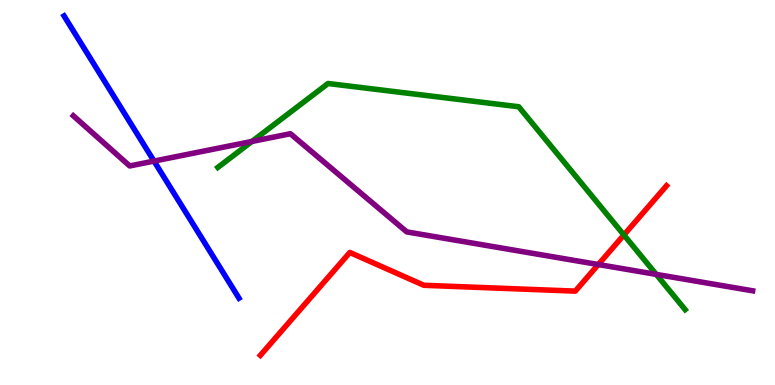[{'lines': ['blue', 'red'], 'intersections': []}, {'lines': ['green', 'red'], 'intersections': [{'x': 8.05, 'y': 3.9}]}, {'lines': ['purple', 'red'], 'intersections': [{'x': 7.72, 'y': 3.13}]}, {'lines': ['blue', 'green'], 'intersections': []}, {'lines': ['blue', 'purple'], 'intersections': [{'x': 1.99, 'y': 5.82}]}, {'lines': ['green', 'purple'], 'intersections': [{'x': 3.25, 'y': 6.33}, {'x': 8.47, 'y': 2.87}]}]